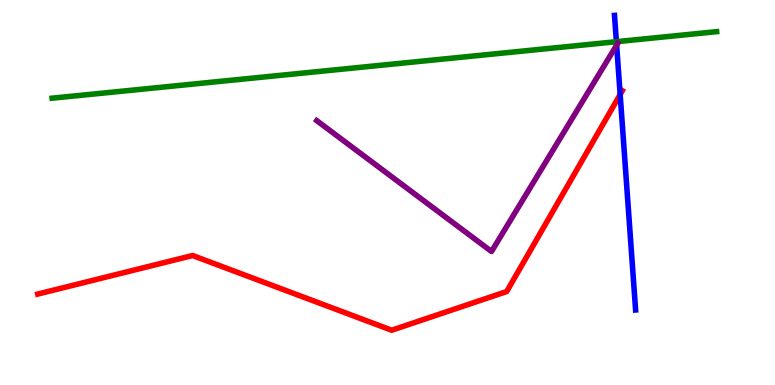[{'lines': ['blue', 'red'], 'intersections': [{'x': 8.0, 'y': 7.55}]}, {'lines': ['green', 'red'], 'intersections': []}, {'lines': ['purple', 'red'], 'intersections': []}, {'lines': ['blue', 'green'], 'intersections': [{'x': 7.95, 'y': 8.92}]}, {'lines': ['blue', 'purple'], 'intersections': [{'x': 7.96, 'y': 8.83}]}, {'lines': ['green', 'purple'], 'intersections': []}]